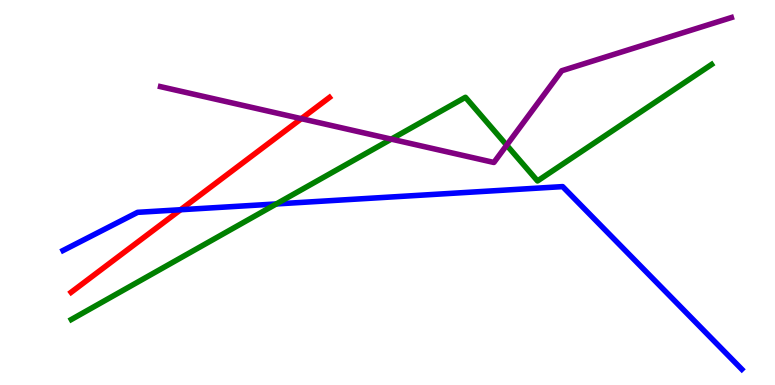[{'lines': ['blue', 'red'], 'intersections': [{'x': 2.33, 'y': 4.55}]}, {'lines': ['green', 'red'], 'intersections': []}, {'lines': ['purple', 'red'], 'intersections': [{'x': 3.89, 'y': 6.92}]}, {'lines': ['blue', 'green'], 'intersections': [{'x': 3.57, 'y': 4.7}]}, {'lines': ['blue', 'purple'], 'intersections': []}, {'lines': ['green', 'purple'], 'intersections': [{'x': 5.05, 'y': 6.39}, {'x': 6.54, 'y': 6.23}]}]